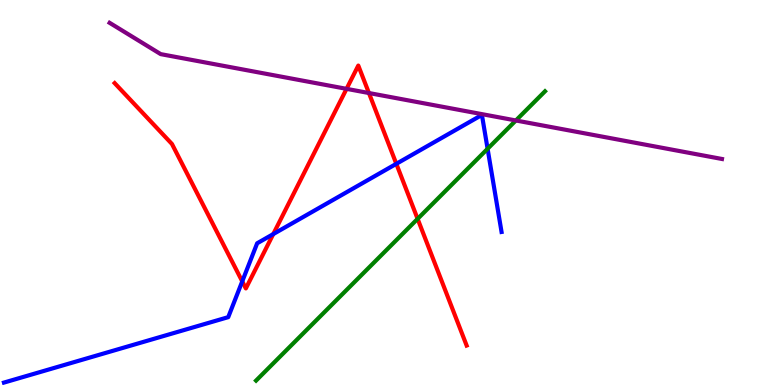[{'lines': ['blue', 'red'], 'intersections': [{'x': 3.13, 'y': 2.69}, {'x': 3.53, 'y': 3.92}, {'x': 5.11, 'y': 5.74}]}, {'lines': ['green', 'red'], 'intersections': [{'x': 5.39, 'y': 4.32}]}, {'lines': ['purple', 'red'], 'intersections': [{'x': 4.47, 'y': 7.69}, {'x': 4.76, 'y': 7.58}]}, {'lines': ['blue', 'green'], 'intersections': [{'x': 6.29, 'y': 6.14}]}, {'lines': ['blue', 'purple'], 'intersections': []}, {'lines': ['green', 'purple'], 'intersections': [{'x': 6.66, 'y': 6.87}]}]